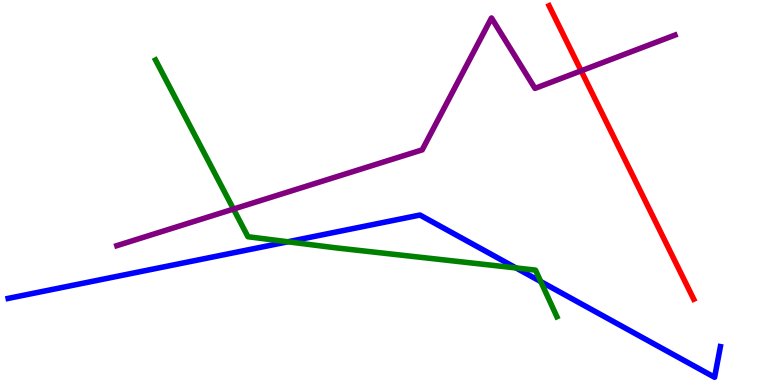[{'lines': ['blue', 'red'], 'intersections': []}, {'lines': ['green', 'red'], 'intersections': []}, {'lines': ['purple', 'red'], 'intersections': [{'x': 7.5, 'y': 8.16}]}, {'lines': ['blue', 'green'], 'intersections': [{'x': 3.71, 'y': 3.72}, {'x': 6.66, 'y': 3.04}, {'x': 6.98, 'y': 2.69}]}, {'lines': ['blue', 'purple'], 'intersections': []}, {'lines': ['green', 'purple'], 'intersections': [{'x': 3.01, 'y': 4.57}]}]